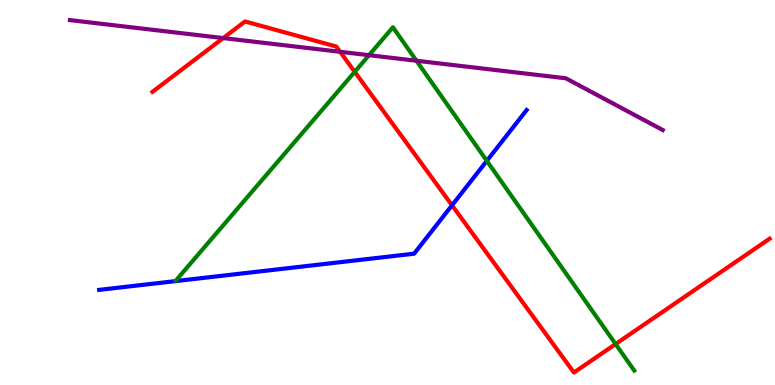[{'lines': ['blue', 'red'], 'intersections': [{'x': 5.83, 'y': 4.67}]}, {'lines': ['green', 'red'], 'intersections': [{'x': 4.58, 'y': 8.13}, {'x': 7.94, 'y': 1.06}]}, {'lines': ['purple', 'red'], 'intersections': [{'x': 2.88, 'y': 9.01}, {'x': 4.39, 'y': 8.65}]}, {'lines': ['blue', 'green'], 'intersections': [{'x': 6.28, 'y': 5.82}]}, {'lines': ['blue', 'purple'], 'intersections': []}, {'lines': ['green', 'purple'], 'intersections': [{'x': 4.76, 'y': 8.57}, {'x': 5.37, 'y': 8.42}]}]